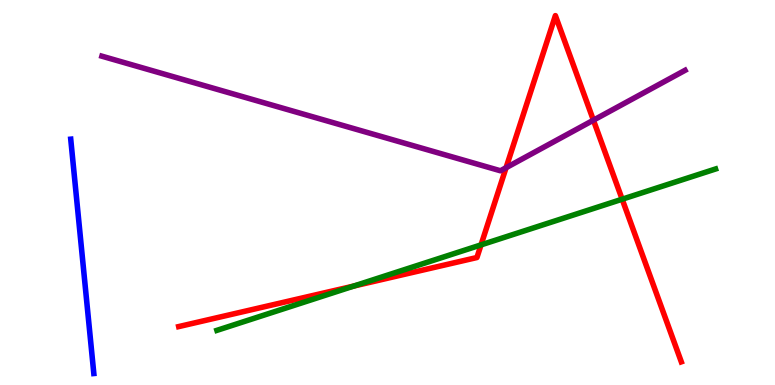[{'lines': ['blue', 'red'], 'intersections': []}, {'lines': ['green', 'red'], 'intersections': [{'x': 4.57, 'y': 2.57}, {'x': 6.21, 'y': 3.64}, {'x': 8.03, 'y': 4.83}]}, {'lines': ['purple', 'red'], 'intersections': [{'x': 6.53, 'y': 5.64}, {'x': 7.66, 'y': 6.88}]}, {'lines': ['blue', 'green'], 'intersections': []}, {'lines': ['blue', 'purple'], 'intersections': []}, {'lines': ['green', 'purple'], 'intersections': []}]